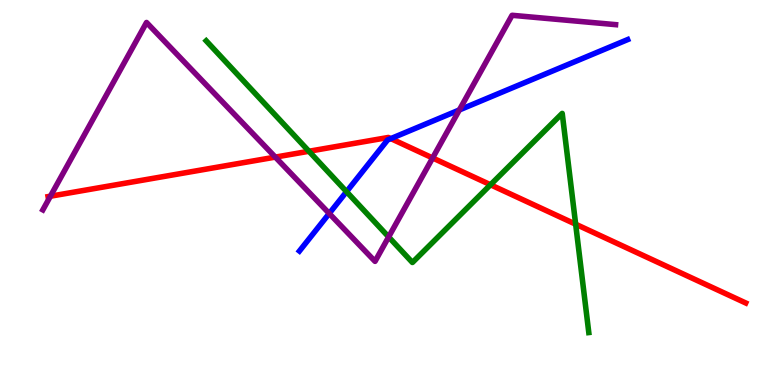[{'lines': ['blue', 'red'], 'intersections': [{'x': 5.04, 'y': 6.4}]}, {'lines': ['green', 'red'], 'intersections': [{'x': 3.99, 'y': 6.07}, {'x': 6.33, 'y': 5.2}, {'x': 7.43, 'y': 4.18}]}, {'lines': ['purple', 'red'], 'intersections': [{'x': 0.65, 'y': 4.9}, {'x': 3.55, 'y': 5.92}, {'x': 5.58, 'y': 5.9}]}, {'lines': ['blue', 'green'], 'intersections': [{'x': 4.47, 'y': 5.02}]}, {'lines': ['blue', 'purple'], 'intersections': [{'x': 4.25, 'y': 4.46}, {'x': 5.93, 'y': 7.14}]}, {'lines': ['green', 'purple'], 'intersections': [{'x': 5.01, 'y': 3.85}]}]